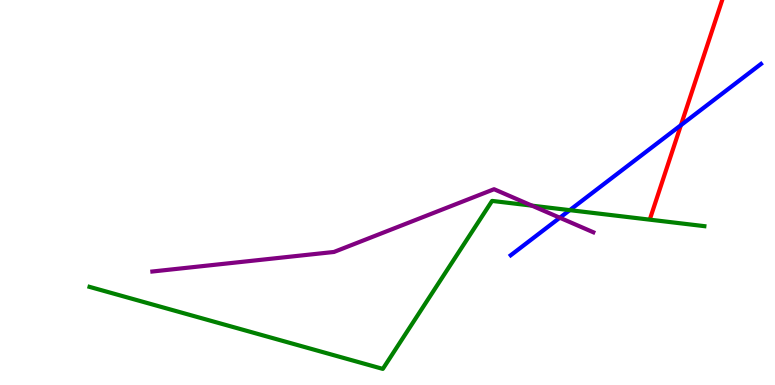[{'lines': ['blue', 'red'], 'intersections': [{'x': 8.79, 'y': 6.75}]}, {'lines': ['green', 'red'], 'intersections': []}, {'lines': ['purple', 'red'], 'intersections': []}, {'lines': ['blue', 'green'], 'intersections': [{'x': 7.35, 'y': 4.54}]}, {'lines': ['blue', 'purple'], 'intersections': [{'x': 7.22, 'y': 4.34}]}, {'lines': ['green', 'purple'], 'intersections': [{'x': 6.86, 'y': 4.66}]}]